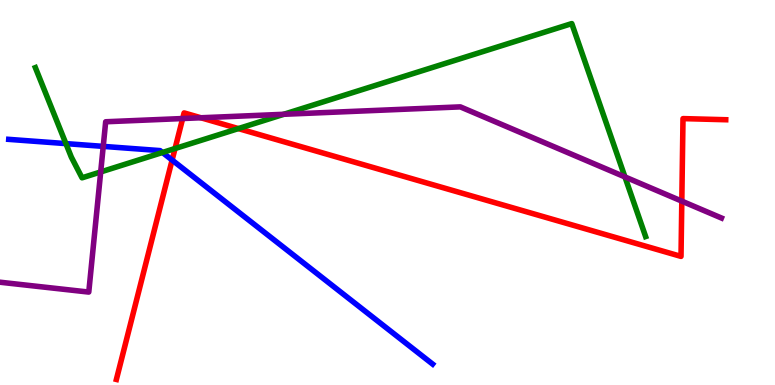[{'lines': ['blue', 'red'], 'intersections': [{'x': 2.22, 'y': 5.84}]}, {'lines': ['green', 'red'], 'intersections': [{'x': 2.26, 'y': 6.14}, {'x': 3.08, 'y': 6.66}]}, {'lines': ['purple', 'red'], 'intersections': [{'x': 2.36, 'y': 6.92}, {'x': 2.59, 'y': 6.94}, {'x': 8.8, 'y': 4.78}]}, {'lines': ['blue', 'green'], 'intersections': [{'x': 0.85, 'y': 6.27}, {'x': 2.1, 'y': 6.04}]}, {'lines': ['blue', 'purple'], 'intersections': [{'x': 1.33, 'y': 6.2}]}, {'lines': ['green', 'purple'], 'intersections': [{'x': 1.3, 'y': 5.53}, {'x': 3.66, 'y': 7.03}, {'x': 8.06, 'y': 5.4}]}]